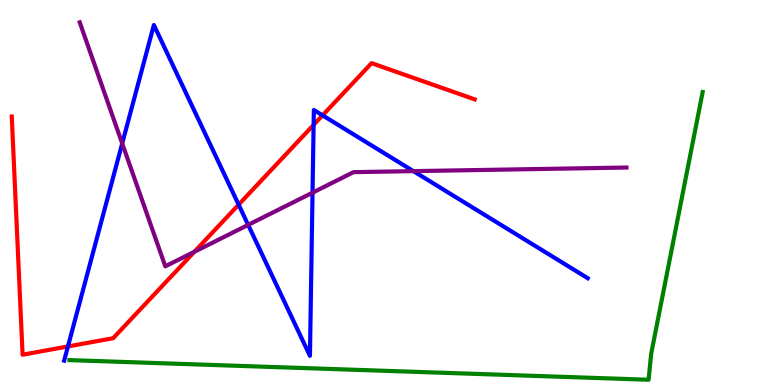[{'lines': ['blue', 'red'], 'intersections': [{'x': 0.877, 'y': 1.0}, {'x': 3.08, 'y': 4.68}, {'x': 4.05, 'y': 6.76}, {'x': 4.16, 'y': 7.0}]}, {'lines': ['green', 'red'], 'intersections': []}, {'lines': ['purple', 'red'], 'intersections': [{'x': 2.51, 'y': 3.46}]}, {'lines': ['blue', 'green'], 'intersections': []}, {'lines': ['blue', 'purple'], 'intersections': [{'x': 1.58, 'y': 6.27}, {'x': 3.2, 'y': 4.16}, {'x': 4.03, 'y': 5.0}, {'x': 5.33, 'y': 5.55}]}, {'lines': ['green', 'purple'], 'intersections': []}]